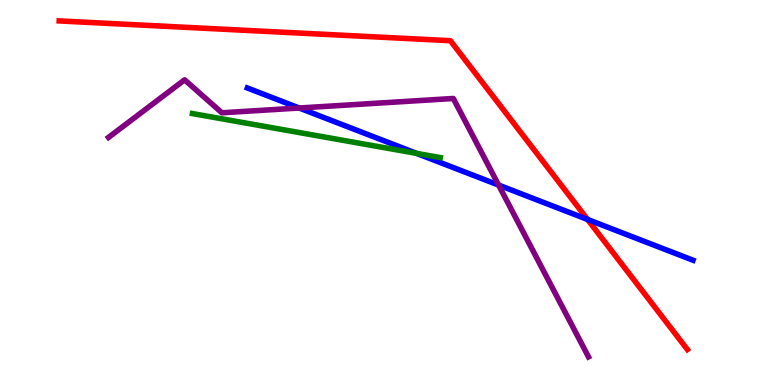[{'lines': ['blue', 'red'], 'intersections': [{'x': 7.58, 'y': 4.3}]}, {'lines': ['green', 'red'], 'intersections': []}, {'lines': ['purple', 'red'], 'intersections': []}, {'lines': ['blue', 'green'], 'intersections': [{'x': 5.38, 'y': 6.02}]}, {'lines': ['blue', 'purple'], 'intersections': [{'x': 3.86, 'y': 7.19}, {'x': 6.43, 'y': 5.19}]}, {'lines': ['green', 'purple'], 'intersections': []}]